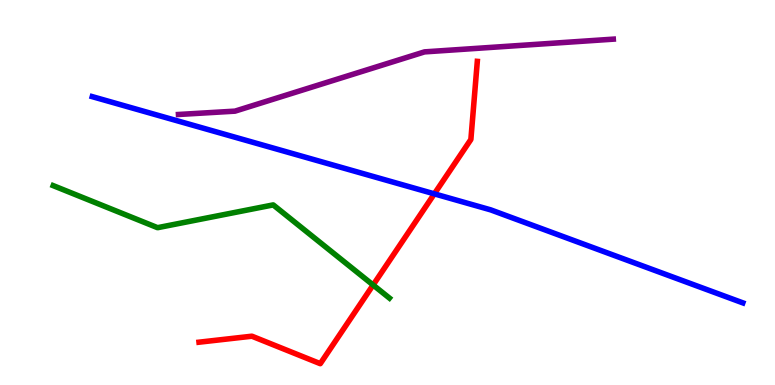[{'lines': ['blue', 'red'], 'intersections': [{'x': 5.6, 'y': 4.96}]}, {'lines': ['green', 'red'], 'intersections': [{'x': 4.81, 'y': 2.6}]}, {'lines': ['purple', 'red'], 'intersections': []}, {'lines': ['blue', 'green'], 'intersections': []}, {'lines': ['blue', 'purple'], 'intersections': []}, {'lines': ['green', 'purple'], 'intersections': []}]